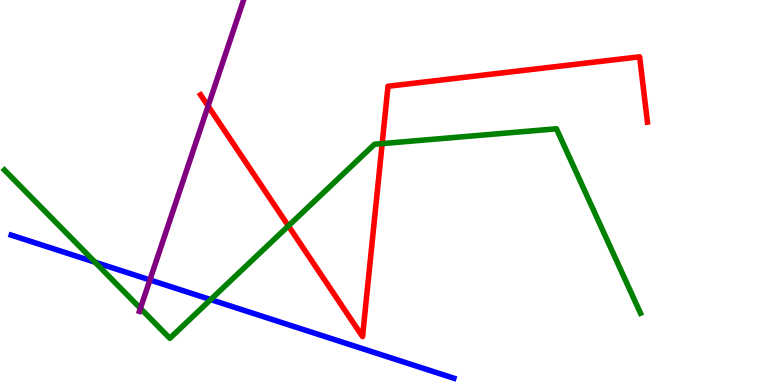[{'lines': ['blue', 'red'], 'intersections': []}, {'lines': ['green', 'red'], 'intersections': [{'x': 3.72, 'y': 4.13}, {'x': 4.93, 'y': 6.27}]}, {'lines': ['purple', 'red'], 'intersections': [{'x': 2.69, 'y': 7.25}]}, {'lines': ['blue', 'green'], 'intersections': [{'x': 1.23, 'y': 3.19}, {'x': 2.72, 'y': 2.22}]}, {'lines': ['blue', 'purple'], 'intersections': [{'x': 1.93, 'y': 2.73}]}, {'lines': ['green', 'purple'], 'intersections': [{'x': 1.81, 'y': 1.99}]}]